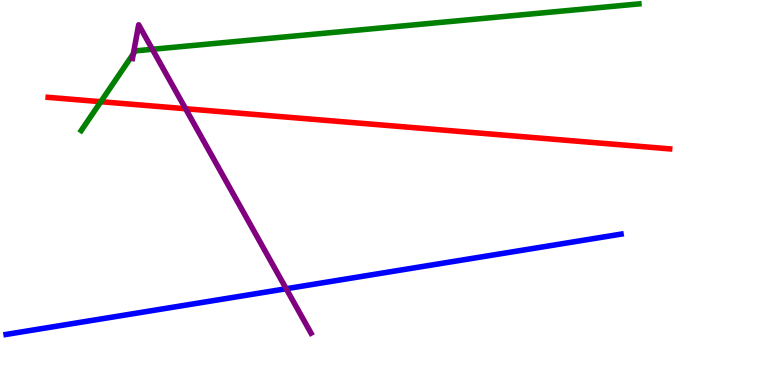[{'lines': ['blue', 'red'], 'intersections': []}, {'lines': ['green', 'red'], 'intersections': [{'x': 1.3, 'y': 7.36}]}, {'lines': ['purple', 'red'], 'intersections': [{'x': 2.39, 'y': 7.18}]}, {'lines': ['blue', 'green'], 'intersections': []}, {'lines': ['blue', 'purple'], 'intersections': [{'x': 3.69, 'y': 2.5}]}, {'lines': ['green', 'purple'], 'intersections': [{'x': 1.72, 'y': 8.6}, {'x': 1.97, 'y': 8.72}]}]